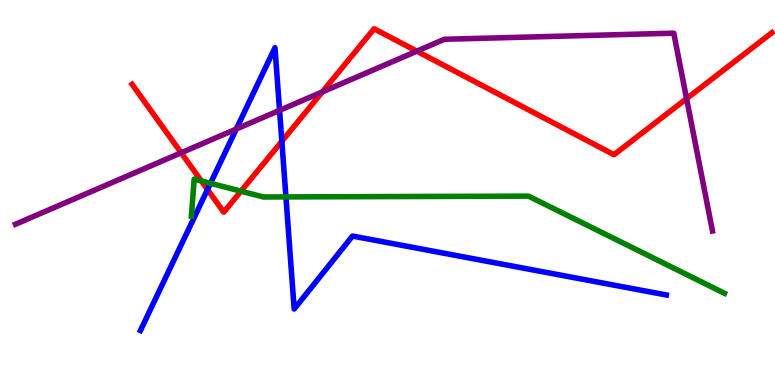[{'lines': ['blue', 'red'], 'intersections': [{'x': 2.68, 'y': 5.08}, {'x': 3.64, 'y': 6.33}]}, {'lines': ['green', 'red'], 'intersections': [{'x': 2.6, 'y': 5.3}, {'x': 3.11, 'y': 5.03}]}, {'lines': ['purple', 'red'], 'intersections': [{'x': 2.34, 'y': 6.03}, {'x': 4.16, 'y': 7.61}, {'x': 5.38, 'y': 8.67}, {'x': 8.86, 'y': 7.44}]}, {'lines': ['blue', 'green'], 'intersections': [{'x': 2.72, 'y': 5.24}, {'x': 3.69, 'y': 4.89}]}, {'lines': ['blue', 'purple'], 'intersections': [{'x': 3.05, 'y': 6.65}, {'x': 3.61, 'y': 7.13}]}, {'lines': ['green', 'purple'], 'intersections': []}]